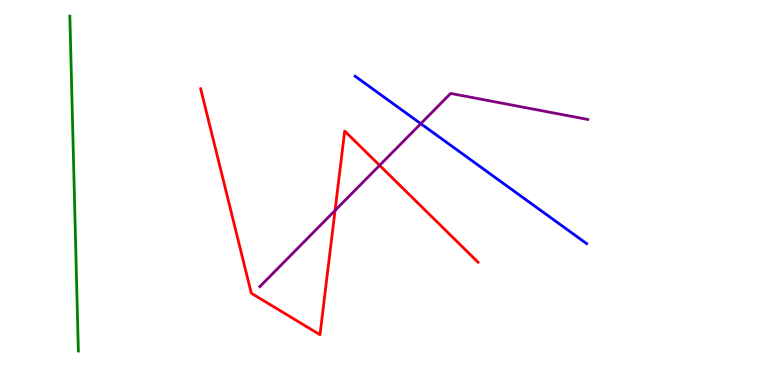[{'lines': ['blue', 'red'], 'intersections': []}, {'lines': ['green', 'red'], 'intersections': []}, {'lines': ['purple', 'red'], 'intersections': [{'x': 4.32, 'y': 4.53}, {'x': 4.9, 'y': 5.7}]}, {'lines': ['blue', 'green'], 'intersections': []}, {'lines': ['blue', 'purple'], 'intersections': [{'x': 5.43, 'y': 6.79}]}, {'lines': ['green', 'purple'], 'intersections': []}]